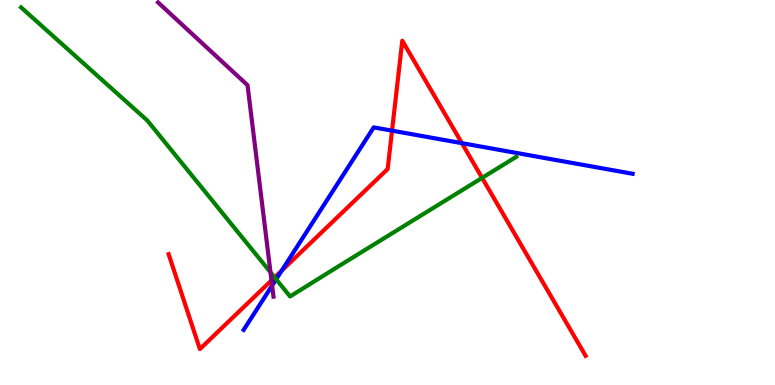[{'lines': ['blue', 'red'], 'intersections': [{'x': 3.64, 'y': 2.97}, {'x': 5.06, 'y': 6.61}, {'x': 5.96, 'y': 6.28}]}, {'lines': ['green', 'red'], 'intersections': [{'x': 3.54, 'y': 2.79}, {'x': 6.22, 'y': 5.38}]}, {'lines': ['purple', 'red'], 'intersections': [{'x': 3.5, 'y': 2.72}]}, {'lines': ['blue', 'green'], 'intersections': [{'x': 3.56, 'y': 2.75}]}, {'lines': ['blue', 'purple'], 'intersections': [{'x': 3.51, 'y': 2.58}]}, {'lines': ['green', 'purple'], 'intersections': [{'x': 3.49, 'y': 2.93}]}]